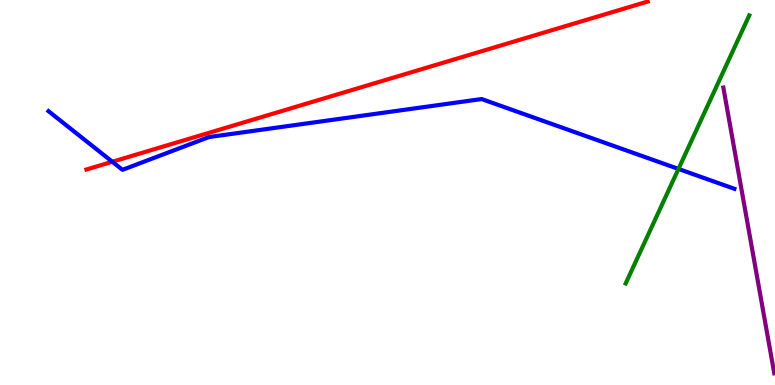[{'lines': ['blue', 'red'], 'intersections': [{'x': 1.45, 'y': 5.8}]}, {'lines': ['green', 'red'], 'intersections': []}, {'lines': ['purple', 'red'], 'intersections': []}, {'lines': ['blue', 'green'], 'intersections': [{'x': 8.75, 'y': 5.61}]}, {'lines': ['blue', 'purple'], 'intersections': []}, {'lines': ['green', 'purple'], 'intersections': []}]